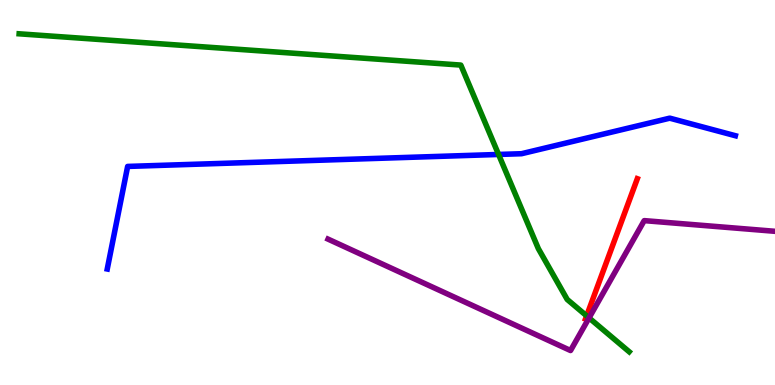[{'lines': ['blue', 'red'], 'intersections': []}, {'lines': ['green', 'red'], 'intersections': [{'x': 7.57, 'y': 1.8}]}, {'lines': ['purple', 'red'], 'intersections': []}, {'lines': ['blue', 'green'], 'intersections': [{'x': 6.43, 'y': 5.99}]}, {'lines': ['blue', 'purple'], 'intersections': []}, {'lines': ['green', 'purple'], 'intersections': [{'x': 7.6, 'y': 1.74}]}]